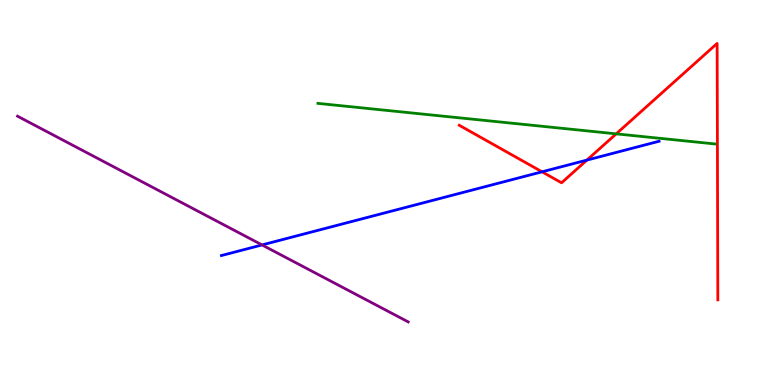[{'lines': ['blue', 'red'], 'intersections': [{'x': 6.99, 'y': 5.54}, {'x': 7.57, 'y': 5.84}]}, {'lines': ['green', 'red'], 'intersections': [{'x': 7.95, 'y': 6.52}]}, {'lines': ['purple', 'red'], 'intersections': []}, {'lines': ['blue', 'green'], 'intersections': []}, {'lines': ['blue', 'purple'], 'intersections': [{'x': 3.38, 'y': 3.64}]}, {'lines': ['green', 'purple'], 'intersections': []}]